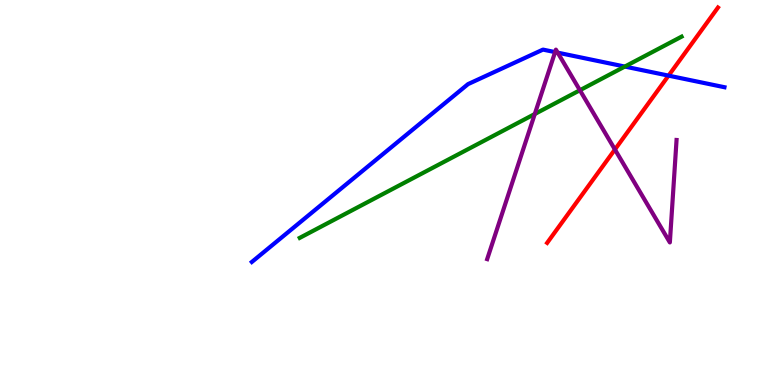[{'lines': ['blue', 'red'], 'intersections': [{'x': 8.63, 'y': 8.04}]}, {'lines': ['green', 'red'], 'intersections': []}, {'lines': ['purple', 'red'], 'intersections': [{'x': 7.93, 'y': 6.12}]}, {'lines': ['blue', 'green'], 'intersections': [{'x': 8.06, 'y': 8.27}]}, {'lines': ['blue', 'purple'], 'intersections': [{'x': 7.16, 'y': 8.65}, {'x': 7.2, 'y': 8.63}]}, {'lines': ['green', 'purple'], 'intersections': [{'x': 6.9, 'y': 7.04}, {'x': 7.48, 'y': 7.66}]}]